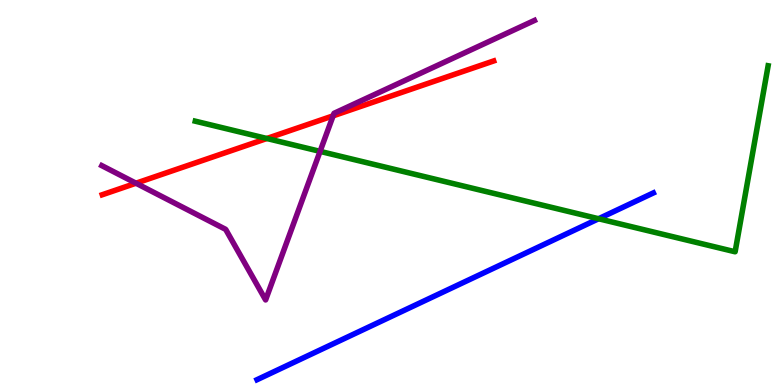[{'lines': ['blue', 'red'], 'intersections': []}, {'lines': ['green', 'red'], 'intersections': [{'x': 3.44, 'y': 6.4}]}, {'lines': ['purple', 'red'], 'intersections': [{'x': 1.75, 'y': 5.24}, {'x': 4.3, 'y': 6.99}]}, {'lines': ['blue', 'green'], 'intersections': [{'x': 7.72, 'y': 4.32}]}, {'lines': ['blue', 'purple'], 'intersections': []}, {'lines': ['green', 'purple'], 'intersections': [{'x': 4.13, 'y': 6.07}]}]